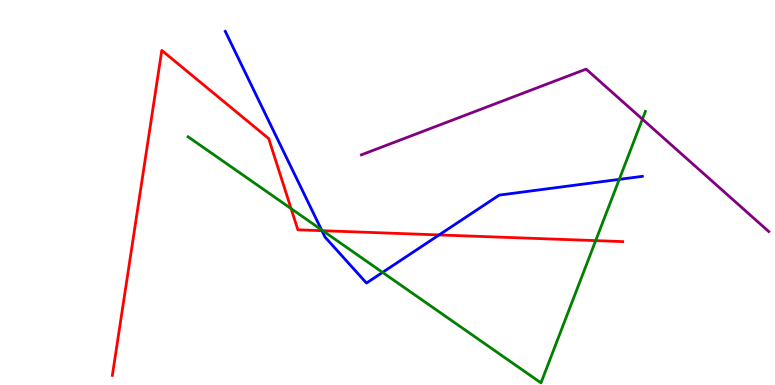[{'lines': ['blue', 'red'], 'intersections': [{'x': 4.15, 'y': 4.01}, {'x': 5.67, 'y': 3.9}]}, {'lines': ['green', 'red'], 'intersections': [{'x': 3.76, 'y': 4.58}, {'x': 4.16, 'y': 4.01}, {'x': 7.69, 'y': 3.75}]}, {'lines': ['purple', 'red'], 'intersections': []}, {'lines': ['blue', 'green'], 'intersections': [{'x': 4.15, 'y': 4.03}, {'x': 4.94, 'y': 2.92}, {'x': 7.99, 'y': 5.34}]}, {'lines': ['blue', 'purple'], 'intersections': []}, {'lines': ['green', 'purple'], 'intersections': [{'x': 8.29, 'y': 6.9}]}]